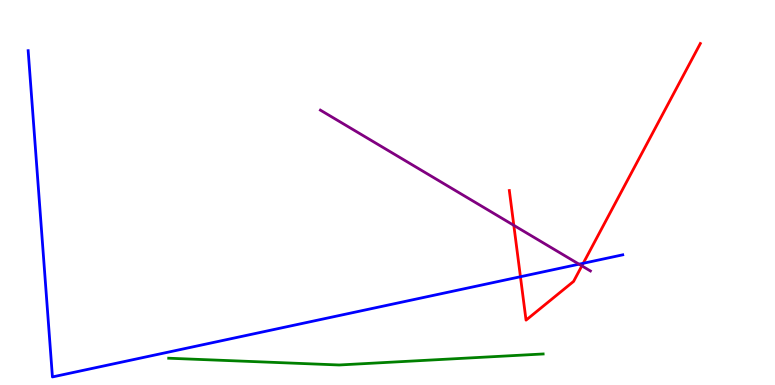[{'lines': ['blue', 'red'], 'intersections': [{'x': 6.72, 'y': 2.81}, {'x': 7.53, 'y': 3.16}]}, {'lines': ['green', 'red'], 'intersections': []}, {'lines': ['purple', 'red'], 'intersections': [{'x': 6.63, 'y': 4.15}, {'x': 7.51, 'y': 3.09}]}, {'lines': ['blue', 'green'], 'intersections': []}, {'lines': ['blue', 'purple'], 'intersections': [{'x': 7.47, 'y': 3.14}]}, {'lines': ['green', 'purple'], 'intersections': []}]